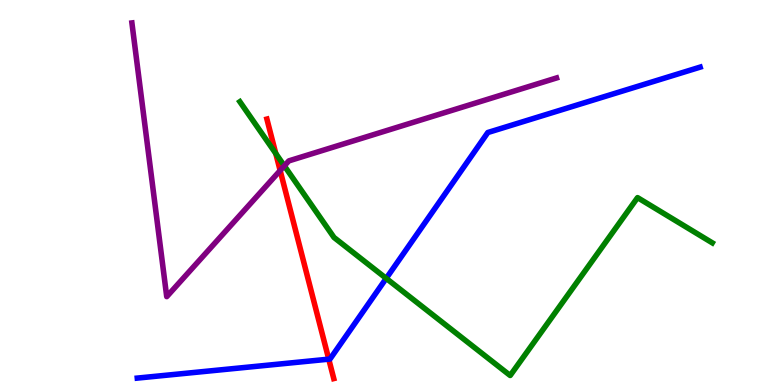[{'lines': ['blue', 'red'], 'intersections': [{'x': 4.24, 'y': 0.671}]}, {'lines': ['green', 'red'], 'intersections': [{'x': 3.56, 'y': 6.01}]}, {'lines': ['purple', 'red'], 'intersections': [{'x': 3.61, 'y': 5.57}]}, {'lines': ['blue', 'green'], 'intersections': [{'x': 4.98, 'y': 2.77}]}, {'lines': ['blue', 'purple'], 'intersections': []}, {'lines': ['green', 'purple'], 'intersections': [{'x': 3.67, 'y': 5.69}]}]